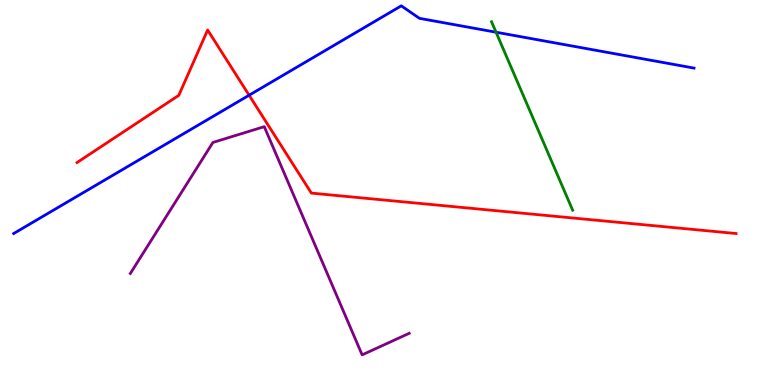[{'lines': ['blue', 'red'], 'intersections': [{'x': 3.21, 'y': 7.53}]}, {'lines': ['green', 'red'], 'intersections': []}, {'lines': ['purple', 'red'], 'intersections': []}, {'lines': ['blue', 'green'], 'intersections': [{'x': 6.4, 'y': 9.16}]}, {'lines': ['blue', 'purple'], 'intersections': []}, {'lines': ['green', 'purple'], 'intersections': []}]